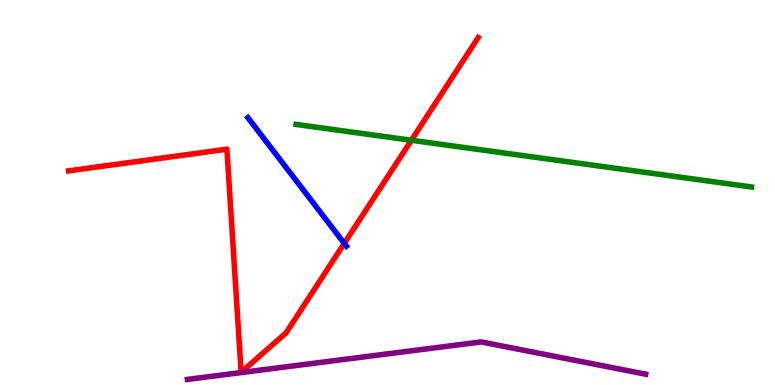[{'lines': ['blue', 'red'], 'intersections': [{'x': 4.44, 'y': 3.68}]}, {'lines': ['green', 'red'], 'intersections': [{'x': 5.31, 'y': 6.36}]}, {'lines': ['purple', 'red'], 'intersections': []}, {'lines': ['blue', 'green'], 'intersections': []}, {'lines': ['blue', 'purple'], 'intersections': []}, {'lines': ['green', 'purple'], 'intersections': []}]